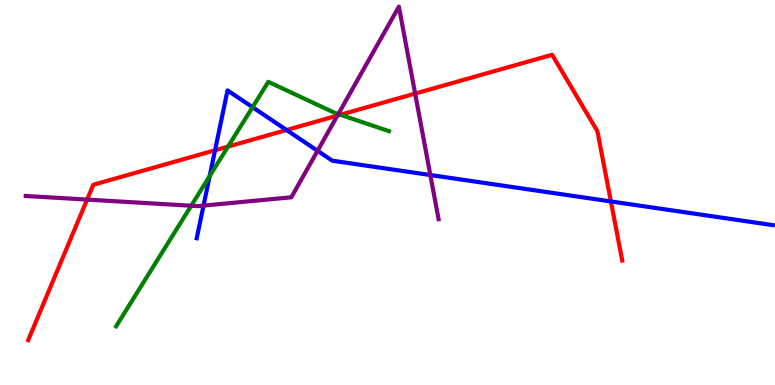[{'lines': ['blue', 'red'], 'intersections': [{'x': 2.77, 'y': 6.1}, {'x': 3.7, 'y': 6.62}, {'x': 7.88, 'y': 4.77}]}, {'lines': ['green', 'red'], 'intersections': [{'x': 2.94, 'y': 6.19}, {'x': 4.39, 'y': 7.02}]}, {'lines': ['purple', 'red'], 'intersections': [{'x': 1.12, 'y': 4.82}, {'x': 4.35, 'y': 7.0}, {'x': 5.36, 'y': 7.57}]}, {'lines': ['blue', 'green'], 'intersections': [{'x': 2.71, 'y': 5.43}, {'x': 3.26, 'y': 7.22}]}, {'lines': ['blue', 'purple'], 'intersections': [{'x': 2.63, 'y': 4.66}, {'x': 4.1, 'y': 6.08}, {'x': 5.55, 'y': 5.45}]}, {'lines': ['green', 'purple'], 'intersections': [{'x': 2.47, 'y': 4.66}, {'x': 4.37, 'y': 7.04}]}]